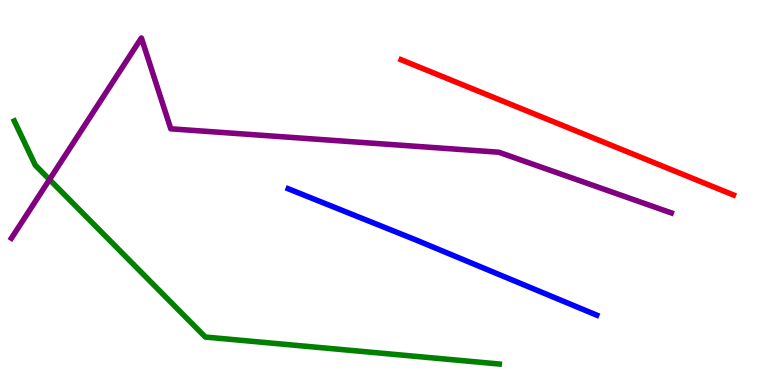[{'lines': ['blue', 'red'], 'intersections': []}, {'lines': ['green', 'red'], 'intersections': []}, {'lines': ['purple', 'red'], 'intersections': []}, {'lines': ['blue', 'green'], 'intersections': []}, {'lines': ['blue', 'purple'], 'intersections': []}, {'lines': ['green', 'purple'], 'intersections': [{'x': 0.639, 'y': 5.34}]}]